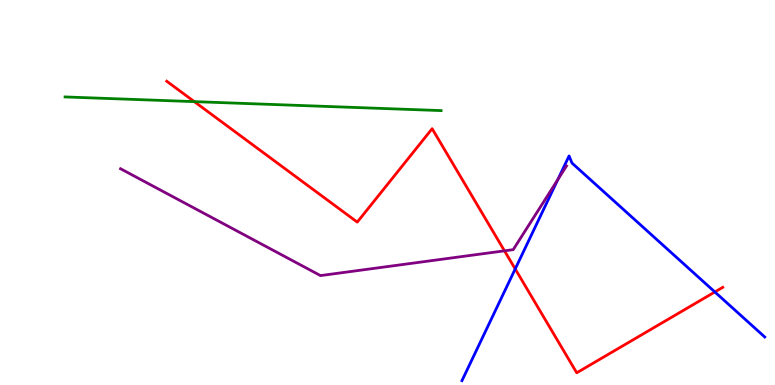[{'lines': ['blue', 'red'], 'intersections': [{'x': 6.65, 'y': 3.01}, {'x': 9.22, 'y': 2.42}]}, {'lines': ['green', 'red'], 'intersections': [{'x': 2.51, 'y': 7.36}]}, {'lines': ['purple', 'red'], 'intersections': [{'x': 6.51, 'y': 3.48}]}, {'lines': ['blue', 'green'], 'intersections': []}, {'lines': ['blue', 'purple'], 'intersections': [{'x': 7.2, 'y': 5.33}]}, {'lines': ['green', 'purple'], 'intersections': []}]